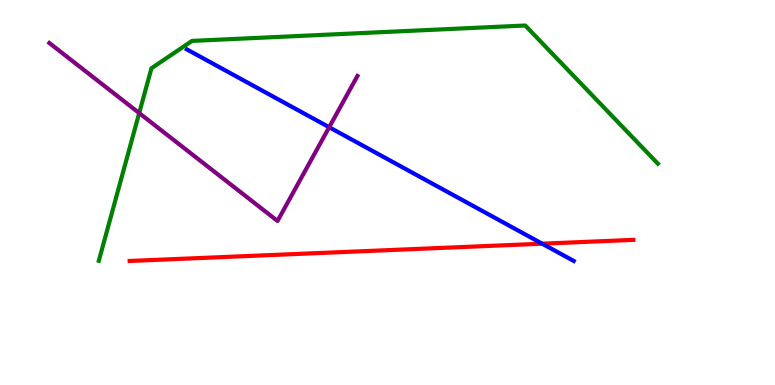[{'lines': ['blue', 'red'], 'intersections': [{'x': 7.0, 'y': 3.67}]}, {'lines': ['green', 'red'], 'intersections': []}, {'lines': ['purple', 'red'], 'intersections': []}, {'lines': ['blue', 'green'], 'intersections': []}, {'lines': ['blue', 'purple'], 'intersections': [{'x': 4.25, 'y': 6.7}]}, {'lines': ['green', 'purple'], 'intersections': [{'x': 1.8, 'y': 7.06}]}]